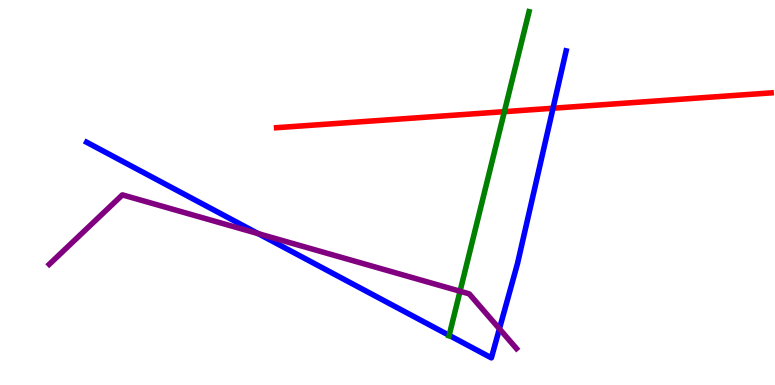[{'lines': ['blue', 'red'], 'intersections': [{'x': 7.14, 'y': 7.19}]}, {'lines': ['green', 'red'], 'intersections': [{'x': 6.51, 'y': 7.1}]}, {'lines': ['purple', 'red'], 'intersections': []}, {'lines': ['blue', 'green'], 'intersections': [{'x': 5.8, 'y': 1.29}]}, {'lines': ['blue', 'purple'], 'intersections': [{'x': 3.33, 'y': 3.93}, {'x': 6.44, 'y': 1.46}]}, {'lines': ['green', 'purple'], 'intersections': [{'x': 5.94, 'y': 2.44}]}]